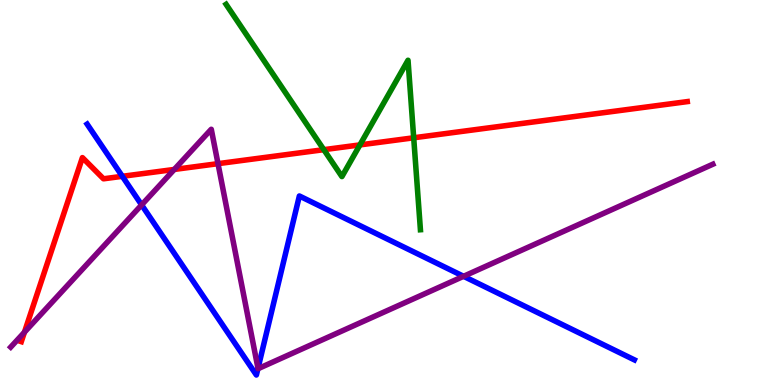[{'lines': ['blue', 'red'], 'intersections': [{'x': 1.58, 'y': 5.42}]}, {'lines': ['green', 'red'], 'intersections': [{'x': 4.18, 'y': 6.11}, {'x': 4.64, 'y': 6.24}, {'x': 5.34, 'y': 6.42}]}, {'lines': ['purple', 'red'], 'intersections': [{'x': 0.315, 'y': 1.37}, {'x': 2.25, 'y': 5.6}, {'x': 2.81, 'y': 5.75}]}, {'lines': ['blue', 'green'], 'intersections': []}, {'lines': ['blue', 'purple'], 'intersections': [{'x': 1.83, 'y': 4.68}, {'x': 3.33, 'y': 0.433}, {'x': 5.98, 'y': 2.82}]}, {'lines': ['green', 'purple'], 'intersections': []}]